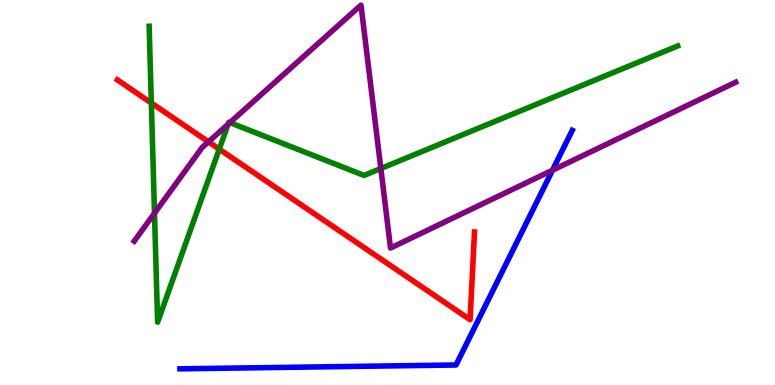[{'lines': ['blue', 'red'], 'intersections': []}, {'lines': ['green', 'red'], 'intersections': [{'x': 1.95, 'y': 7.32}, {'x': 2.83, 'y': 6.13}]}, {'lines': ['purple', 'red'], 'intersections': [{'x': 2.69, 'y': 6.32}]}, {'lines': ['blue', 'green'], 'intersections': []}, {'lines': ['blue', 'purple'], 'intersections': [{'x': 7.13, 'y': 5.58}]}, {'lines': ['green', 'purple'], 'intersections': [{'x': 1.99, 'y': 4.46}, {'x': 2.94, 'y': 6.77}, {'x': 2.97, 'y': 6.82}, {'x': 4.91, 'y': 5.62}]}]